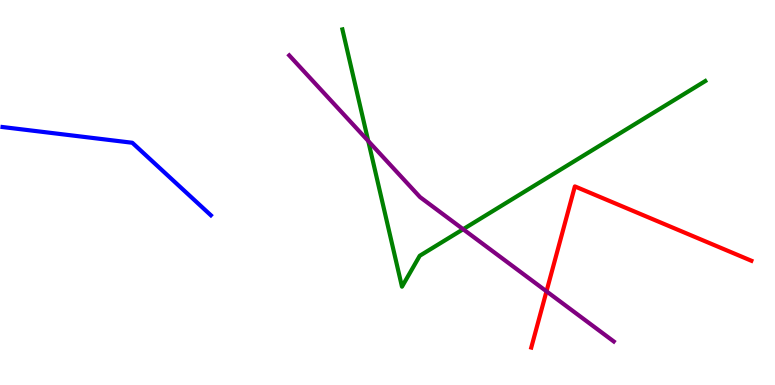[{'lines': ['blue', 'red'], 'intersections': []}, {'lines': ['green', 'red'], 'intersections': []}, {'lines': ['purple', 'red'], 'intersections': [{'x': 7.05, 'y': 2.43}]}, {'lines': ['blue', 'green'], 'intersections': []}, {'lines': ['blue', 'purple'], 'intersections': []}, {'lines': ['green', 'purple'], 'intersections': [{'x': 4.75, 'y': 6.34}, {'x': 5.98, 'y': 4.05}]}]